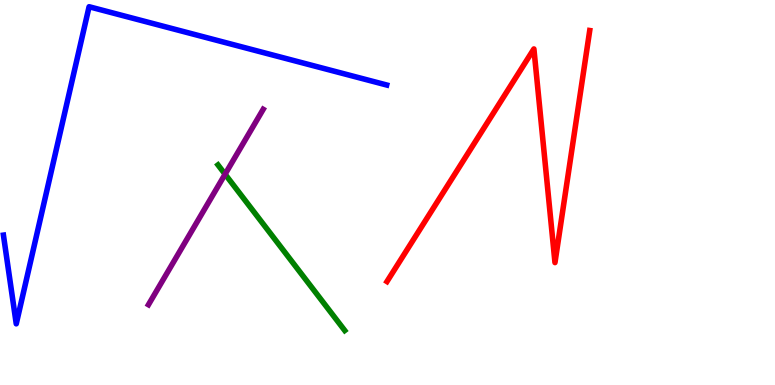[{'lines': ['blue', 'red'], 'intersections': []}, {'lines': ['green', 'red'], 'intersections': []}, {'lines': ['purple', 'red'], 'intersections': []}, {'lines': ['blue', 'green'], 'intersections': []}, {'lines': ['blue', 'purple'], 'intersections': []}, {'lines': ['green', 'purple'], 'intersections': [{'x': 2.9, 'y': 5.47}]}]